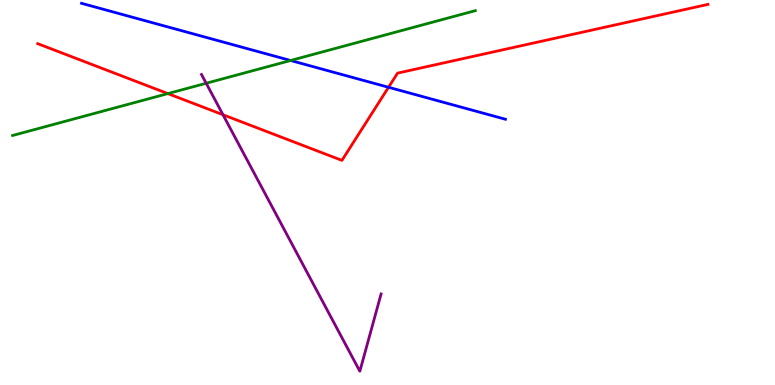[{'lines': ['blue', 'red'], 'intersections': [{'x': 5.01, 'y': 7.73}]}, {'lines': ['green', 'red'], 'intersections': [{'x': 2.17, 'y': 7.57}]}, {'lines': ['purple', 'red'], 'intersections': [{'x': 2.88, 'y': 7.02}]}, {'lines': ['blue', 'green'], 'intersections': [{'x': 3.75, 'y': 8.43}]}, {'lines': ['blue', 'purple'], 'intersections': []}, {'lines': ['green', 'purple'], 'intersections': [{'x': 2.66, 'y': 7.84}]}]